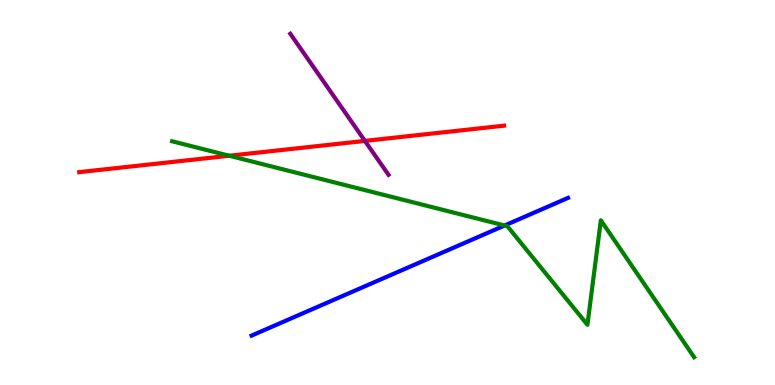[{'lines': ['blue', 'red'], 'intersections': []}, {'lines': ['green', 'red'], 'intersections': [{'x': 2.96, 'y': 5.95}]}, {'lines': ['purple', 'red'], 'intersections': [{'x': 4.71, 'y': 6.34}]}, {'lines': ['blue', 'green'], 'intersections': [{'x': 6.51, 'y': 4.14}]}, {'lines': ['blue', 'purple'], 'intersections': []}, {'lines': ['green', 'purple'], 'intersections': []}]